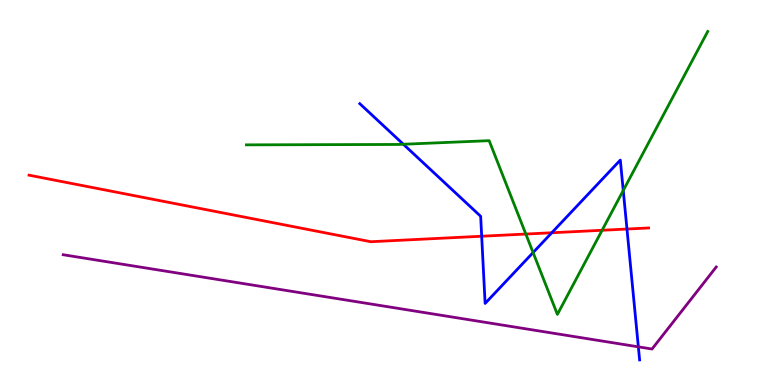[{'lines': ['blue', 'red'], 'intersections': [{'x': 6.22, 'y': 3.86}, {'x': 7.12, 'y': 3.95}, {'x': 8.09, 'y': 4.05}]}, {'lines': ['green', 'red'], 'intersections': [{'x': 6.78, 'y': 3.92}, {'x': 7.77, 'y': 4.02}]}, {'lines': ['purple', 'red'], 'intersections': []}, {'lines': ['blue', 'green'], 'intersections': [{'x': 5.2, 'y': 6.25}, {'x': 6.88, 'y': 3.44}, {'x': 8.04, 'y': 5.05}]}, {'lines': ['blue', 'purple'], 'intersections': [{'x': 8.24, 'y': 0.991}]}, {'lines': ['green', 'purple'], 'intersections': []}]